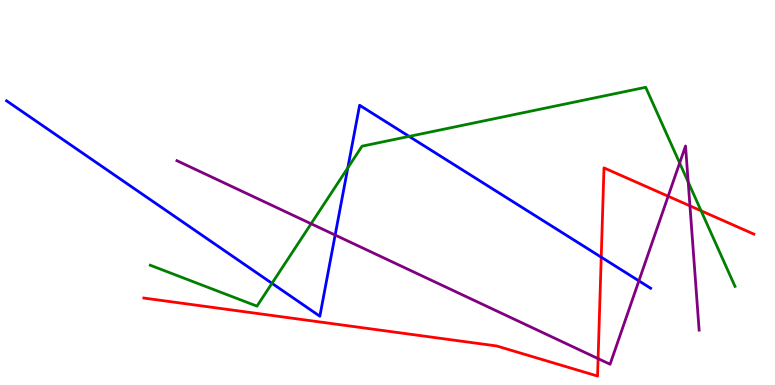[{'lines': ['blue', 'red'], 'intersections': [{'x': 7.76, 'y': 3.32}]}, {'lines': ['green', 'red'], 'intersections': [{'x': 9.05, 'y': 4.52}]}, {'lines': ['purple', 'red'], 'intersections': [{'x': 7.72, 'y': 0.685}, {'x': 8.62, 'y': 4.9}, {'x': 8.9, 'y': 4.65}]}, {'lines': ['blue', 'green'], 'intersections': [{'x': 3.51, 'y': 2.64}, {'x': 4.49, 'y': 5.64}, {'x': 5.28, 'y': 6.46}]}, {'lines': ['blue', 'purple'], 'intersections': [{'x': 4.32, 'y': 3.89}, {'x': 8.24, 'y': 2.7}]}, {'lines': ['green', 'purple'], 'intersections': [{'x': 4.01, 'y': 4.19}, {'x': 8.77, 'y': 5.77}, {'x': 8.88, 'y': 5.27}]}]